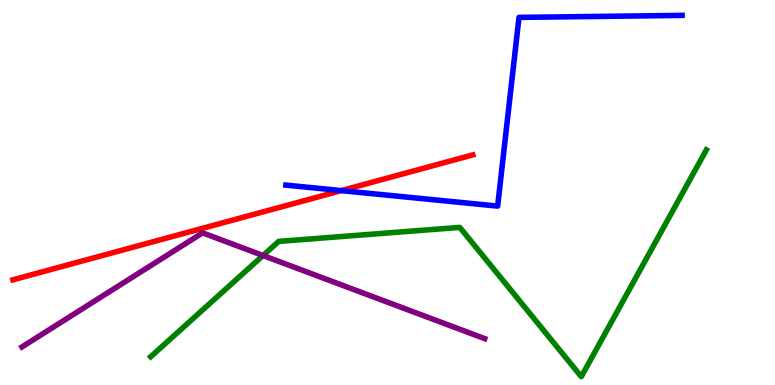[{'lines': ['blue', 'red'], 'intersections': [{'x': 4.4, 'y': 5.05}]}, {'lines': ['green', 'red'], 'intersections': []}, {'lines': ['purple', 'red'], 'intersections': []}, {'lines': ['blue', 'green'], 'intersections': []}, {'lines': ['blue', 'purple'], 'intersections': []}, {'lines': ['green', 'purple'], 'intersections': [{'x': 3.39, 'y': 3.36}]}]